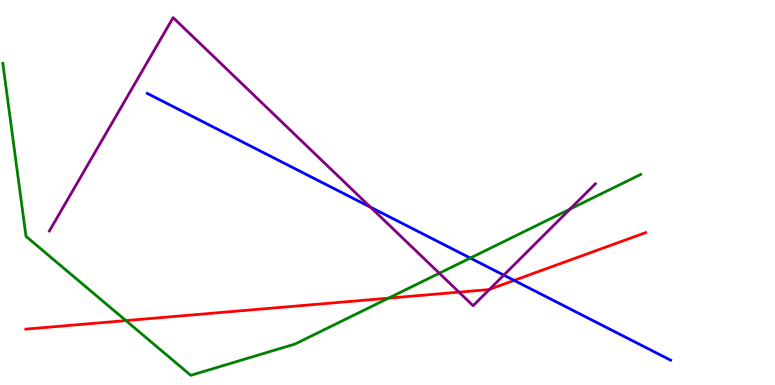[{'lines': ['blue', 'red'], 'intersections': [{'x': 6.63, 'y': 2.72}]}, {'lines': ['green', 'red'], 'intersections': [{'x': 1.62, 'y': 1.67}, {'x': 5.01, 'y': 2.26}]}, {'lines': ['purple', 'red'], 'intersections': [{'x': 5.92, 'y': 2.41}, {'x': 6.32, 'y': 2.49}]}, {'lines': ['blue', 'green'], 'intersections': [{'x': 6.07, 'y': 3.3}]}, {'lines': ['blue', 'purple'], 'intersections': [{'x': 4.78, 'y': 4.62}, {'x': 6.5, 'y': 2.85}]}, {'lines': ['green', 'purple'], 'intersections': [{'x': 5.67, 'y': 2.9}, {'x': 7.35, 'y': 4.57}]}]